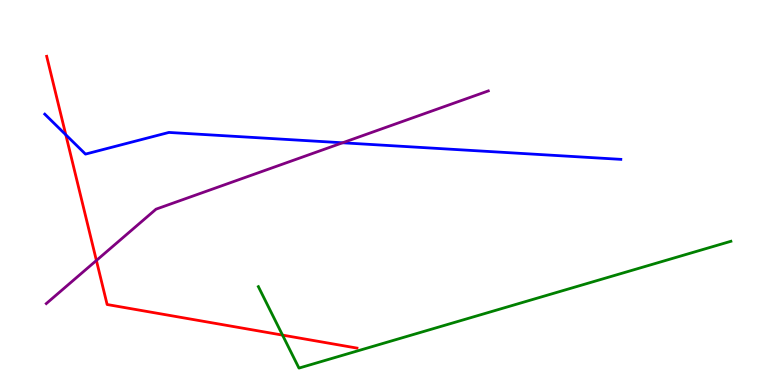[{'lines': ['blue', 'red'], 'intersections': [{'x': 0.849, 'y': 6.5}]}, {'lines': ['green', 'red'], 'intersections': [{'x': 3.65, 'y': 1.3}]}, {'lines': ['purple', 'red'], 'intersections': [{'x': 1.24, 'y': 3.23}]}, {'lines': ['blue', 'green'], 'intersections': []}, {'lines': ['blue', 'purple'], 'intersections': [{'x': 4.42, 'y': 6.29}]}, {'lines': ['green', 'purple'], 'intersections': []}]